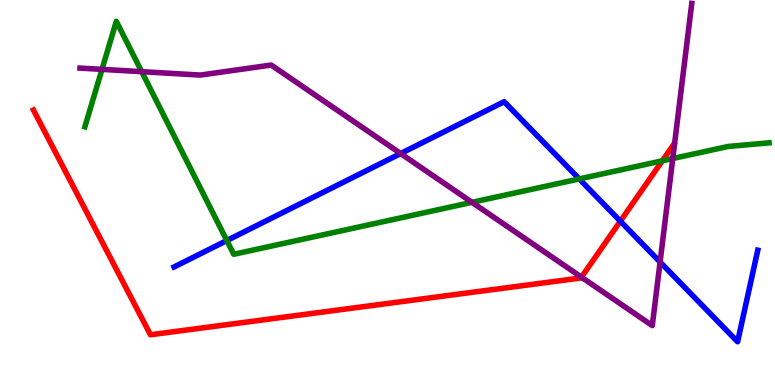[{'lines': ['blue', 'red'], 'intersections': [{'x': 8.0, 'y': 4.25}]}, {'lines': ['green', 'red'], 'intersections': [{'x': 8.55, 'y': 5.82}]}, {'lines': ['purple', 'red'], 'intersections': [{'x': 7.5, 'y': 2.8}]}, {'lines': ['blue', 'green'], 'intersections': [{'x': 2.93, 'y': 3.75}, {'x': 7.47, 'y': 5.35}]}, {'lines': ['blue', 'purple'], 'intersections': [{'x': 5.17, 'y': 6.01}, {'x': 8.52, 'y': 3.19}]}, {'lines': ['green', 'purple'], 'intersections': [{'x': 1.32, 'y': 8.2}, {'x': 1.83, 'y': 8.14}, {'x': 6.09, 'y': 4.74}, {'x': 8.68, 'y': 5.88}]}]